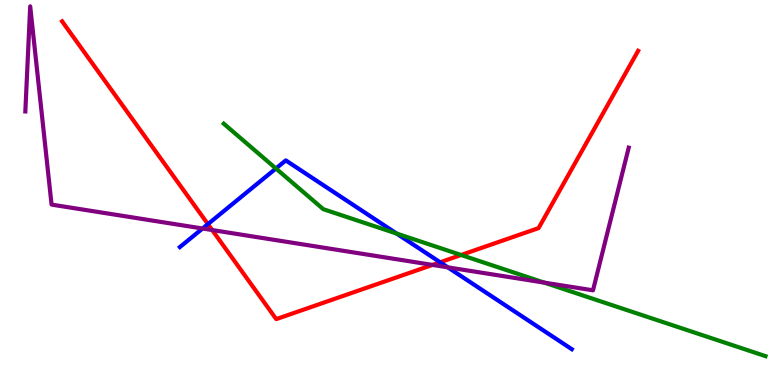[{'lines': ['blue', 'red'], 'intersections': [{'x': 2.68, 'y': 4.18}, {'x': 5.68, 'y': 3.19}]}, {'lines': ['green', 'red'], 'intersections': [{'x': 5.95, 'y': 3.38}]}, {'lines': ['purple', 'red'], 'intersections': [{'x': 2.74, 'y': 4.03}, {'x': 5.58, 'y': 3.12}]}, {'lines': ['blue', 'green'], 'intersections': [{'x': 3.56, 'y': 5.62}, {'x': 5.12, 'y': 3.93}]}, {'lines': ['blue', 'purple'], 'intersections': [{'x': 2.61, 'y': 4.06}, {'x': 5.78, 'y': 3.06}]}, {'lines': ['green', 'purple'], 'intersections': [{'x': 7.02, 'y': 2.66}]}]